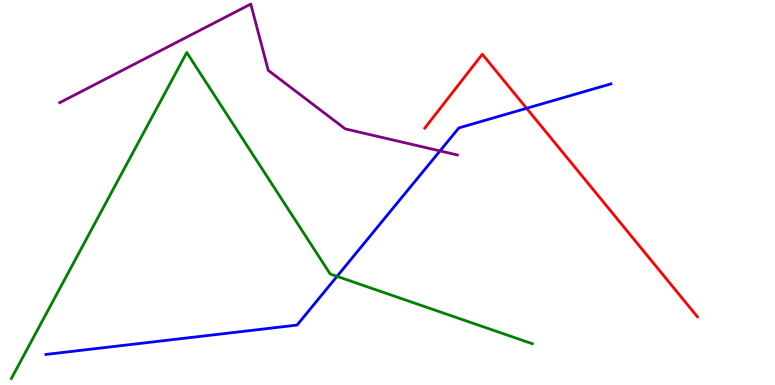[{'lines': ['blue', 'red'], 'intersections': [{'x': 6.8, 'y': 7.19}]}, {'lines': ['green', 'red'], 'intersections': []}, {'lines': ['purple', 'red'], 'intersections': []}, {'lines': ['blue', 'green'], 'intersections': [{'x': 4.35, 'y': 2.82}]}, {'lines': ['blue', 'purple'], 'intersections': [{'x': 5.68, 'y': 6.08}]}, {'lines': ['green', 'purple'], 'intersections': []}]